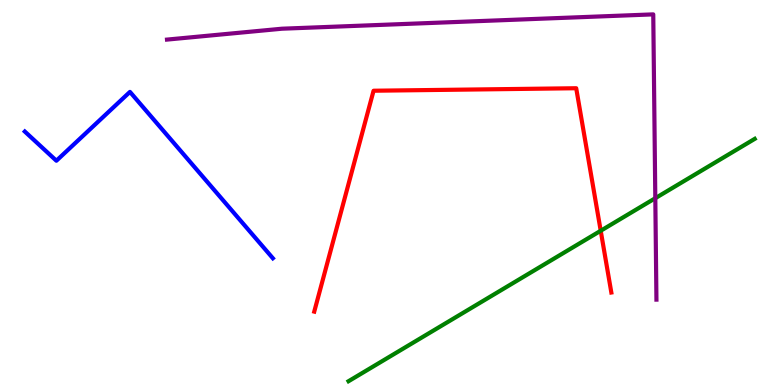[{'lines': ['blue', 'red'], 'intersections': []}, {'lines': ['green', 'red'], 'intersections': [{'x': 7.75, 'y': 4.01}]}, {'lines': ['purple', 'red'], 'intersections': []}, {'lines': ['blue', 'green'], 'intersections': []}, {'lines': ['blue', 'purple'], 'intersections': []}, {'lines': ['green', 'purple'], 'intersections': [{'x': 8.46, 'y': 4.85}]}]